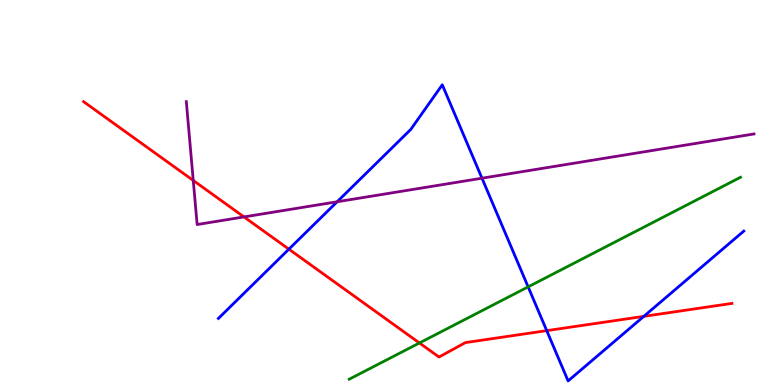[{'lines': ['blue', 'red'], 'intersections': [{'x': 3.73, 'y': 3.53}, {'x': 7.05, 'y': 1.41}, {'x': 8.31, 'y': 1.78}]}, {'lines': ['green', 'red'], 'intersections': [{'x': 5.41, 'y': 1.09}]}, {'lines': ['purple', 'red'], 'intersections': [{'x': 2.49, 'y': 5.31}, {'x': 3.15, 'y': 4.37}]}, {'lines': ['blue', 'green'], 'intersections': [{'x': 6.81, 'y': 2.55}]}, {'lines': ['blue', 'purple'], 'intersections': [{'x': 4.35, 'y': 4.76}, {'x': 6.22, 'y': 5.37}]}, {'lines': ['green', 'purple'], 'intersections': []}]